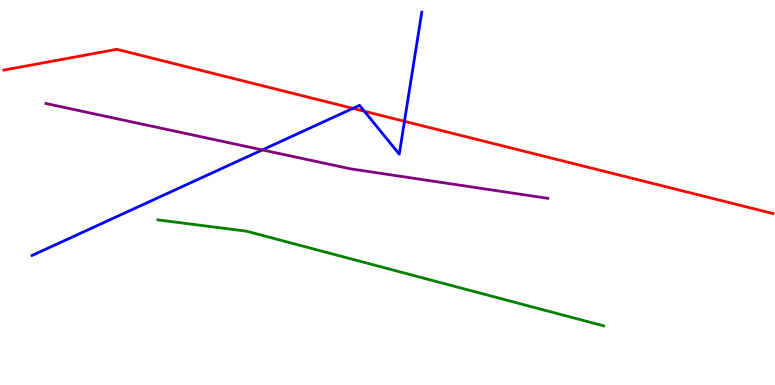[{'lines': ['blue', 'red'], 'intersections': [{'x': 4.55, 'y': 7.18}, {'x': 4.7, 'y': 7.11}, {'x': 5.22, 'y': 6.85}]}, {'lines': ['green', 'red'], 'intersections': []}, {'lines': ['purple', 'red'], 'intersections': []}, {'lines': ['blue', 'green'], 'intersections': []}, {'lines': ['blue', 'purple'], 'intersections': [{'x': 3.38, 'y': 6.11}]}, {'lines': ['green', 'purple'], 'intersections': []}]